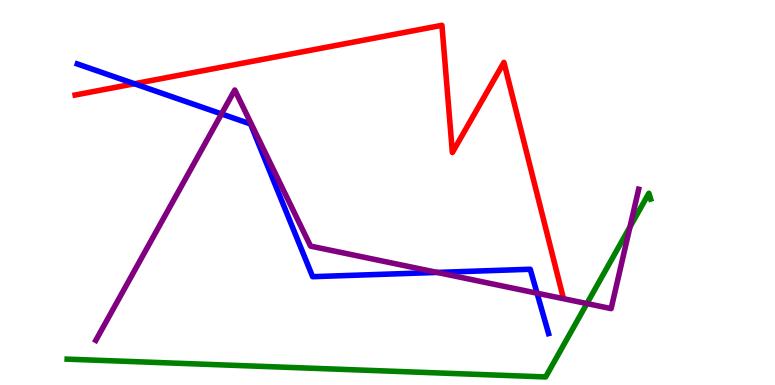[{'lines': ['blue', 'red'], 'intersections': [{'x': 1.73, 'y': 7.82}]}, {'lines': ['green', 'red'], 'intersections': []}, {'lines': ['purple', 'red'], 'intersections': []}, {'lines': ['blue', 'green'], 'intersections': []}, {'lines': ['blue', 'purple'], 'intersections': [{'x': 2.86, 'y': 7.04}, {'x': 5.64, 'y': 2.92}, {'x': 6.93, 'y': 2.38}]}, {'lines': ['green', 'purple'], 'intersections': [{'x': 7.57, 'y': 2.12}, {'x': 8.13, 'y': 4.11}]}]